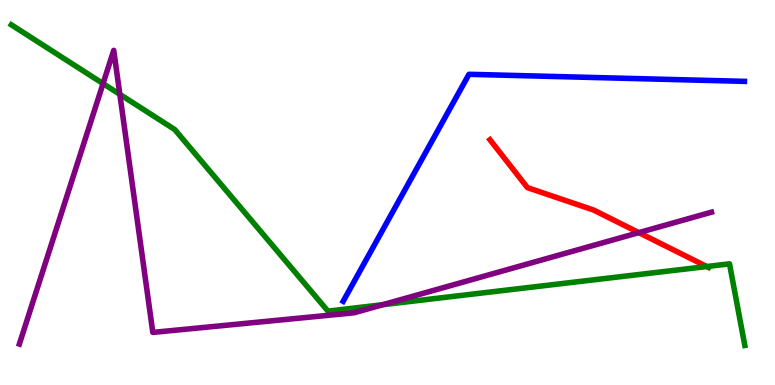[{'lines': ['blue', 'red'], 'intersections': []}, {'lines': ['green', 'red'], 'intersections': [{'x': 9.12, 'y': 3.08}]}, {'lines': ['purple', 'red'], 'intersections': [{'x': 8.24, 'y': 3.96}]}, {'lines': ['blue', 'green'], 'intersections': []}, {'lines': ['blue', 'purple'], 'intersections': []}, {'lines': ['green', 'purple'], 'intersections': [{'x': 1.33, 'y': 7.83}, {'x': 1.55, 'y': 7.55}, {'x': 4.94, 'y': 2.09}]}]